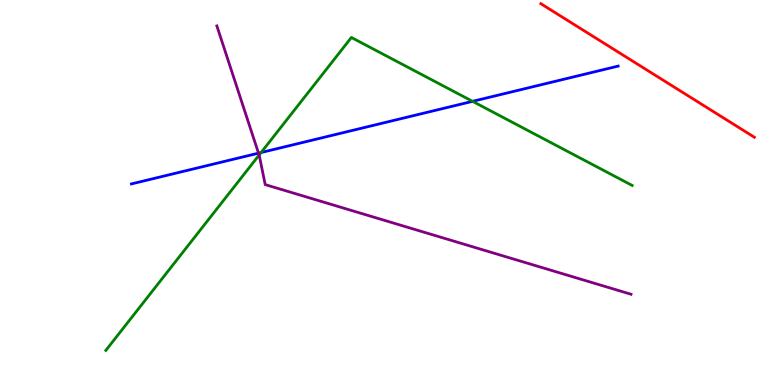[{'lines': ['blue', 'red'], 'intersections': []}, {'lines': ['green', 'red'], 'intersections': []}, {'lines': ['purple', 'red'], 'intersections': []}, {'lines': ['blue', 'green'], 'intersections': [{'x': 3.37, 'y': 6.04}, {'x': 6.1, 'y': 7.37}]}, {'lines': ['blue', 'purple'], 'intersections': [{'x': 3.34, 'y': 6.02}]}, {'lines': ['green', 'purple'], 'intersections': [{'x': 3.34, 'y': 5.97}]}]